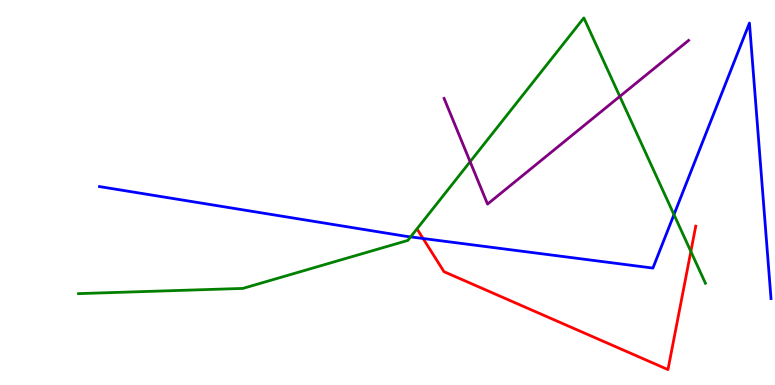[{'lines': ['blue', 'red'], 'intersections': [{'x': 5.46, 'y': 3.81}]}, {'lines': ['green', 'red'], 'intersections': [{'x': 8.91, 'y': 3.47}]}, {'lines': ['purple', 'red'], 'intersections': []}, {'lines': ['blue', 'green'], 'intersections': [{'x': 5.3, 'y': 3.85}, {'x': 8.7, 'y': 4.43}]}, {'lines': ['blue', 'purple'], 'intersections': []}, {'lines': ['green', 'purple'], 'intersections': [{'x': 6.07, 'y': 5.8}, {'x': 8.0, 'y': 7.5}]}]